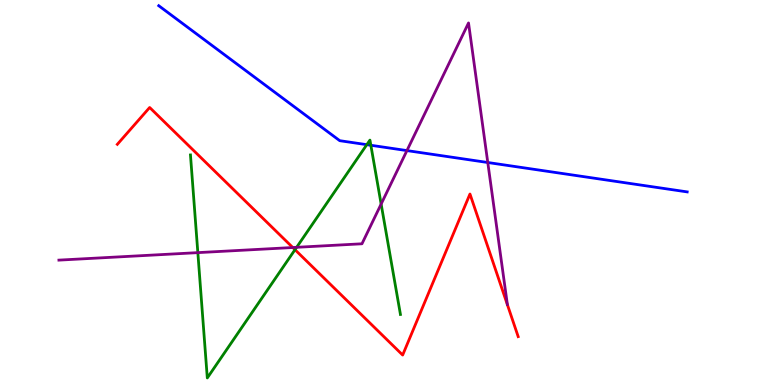[{'lines': ['blue', 'red'], 'intersections': []}, {'lines': ['green', 'red'], 'intersections': [{'x': 3.81, 'y': 3.51}]}, {'lines': ['purple', 'red'], 'intersections': [{'x': 3.78, 'y': 3.57}]}, {'lines': ['blue', 'green'], 'intersections': [{'x': 4.73, 'y': 6.24}, {'x': 4.79, 'y': 6.23}]}, {'lines': ['blue', 'purple'], 'intersections': [{'x': 5.25, 'y': 6.09}, {'x': 6.29, 'y': 5.78}]}, {'lines': ['green', 'purple'], 'intersections': [{'x': 2.55, 'y': 3.44}, {'x': 3.83, 'y': 3.58}, {'x': 4.92, 'y': 4.7}]}]